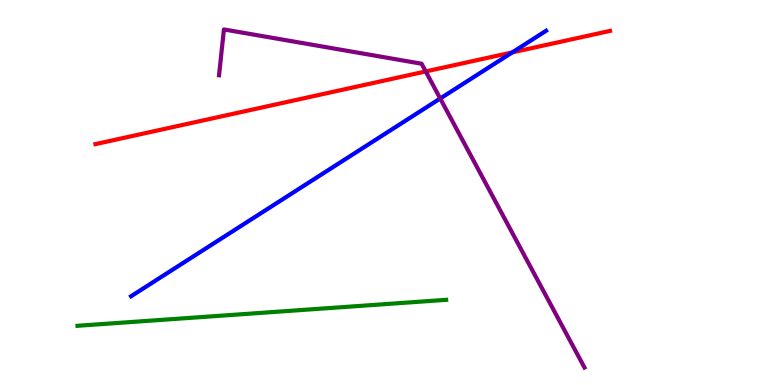[{'lines': ['blue', 'red'], 'intersections': [{'x': 6.61, 'y': 8.64}]}, {'lines': ['green', 'red'], 'intersections': []}, {'lines': ['purple', 'red'], 'intersections': [{'x': 5.49, 'y': 8.14}]}, {'lines': ['blue', 'green'], 'intersections': []}, {'lines': ['blue', 'purple'], 'intersections': [{'x': 5.68, 'y': 7.44}]}, {'lines': ['green', 'purple'], 'intersections': []}]